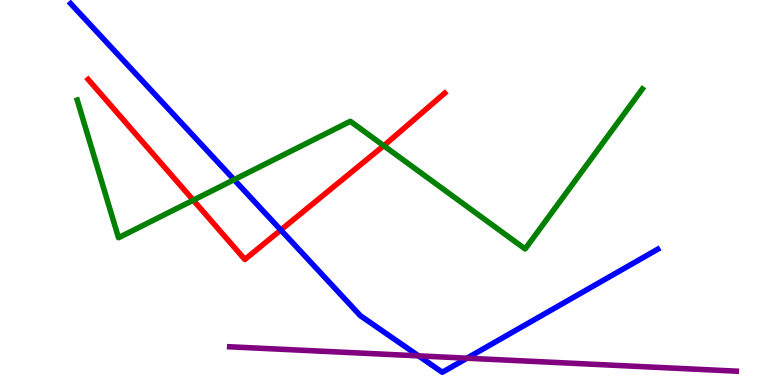[{'lines': ['blue', 'red'], 'intersections': [{'x': 3.62, 'y': 4.03}]}, {'lines': ['green', 'red'], 'intersections': [{'x': 2.49, 'y': 4.8}, {'x': 4.95, 'y': 6.22}]}, {'lines': ['purple', 'red'], 'intersections': []}, {'lines': ['blue', 'green'], 'intersections': [{'x': 3.02, 'y': 5.33}]}, {'lines': ['blue', 'purple'], 'intersections': [{'x': 5.4, 'y': 0.757}, {'x': 6.03, 'y': 0.696}]}, {'lines': ['green', 'purple'], 'intersections': []}]